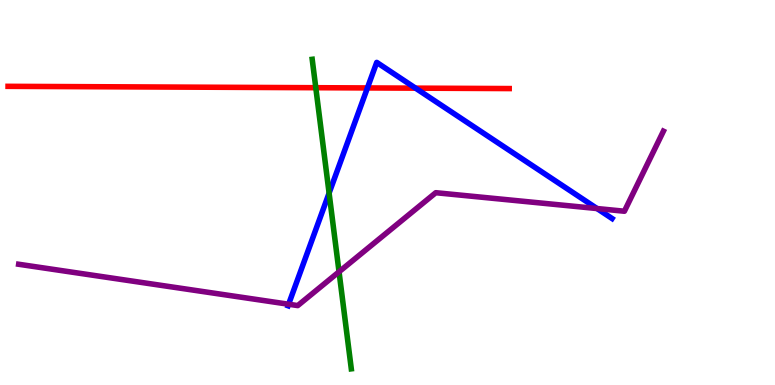[{'lines': ['blue', 'red'], 'intersections': [{'x': 4.74, 'y': 7.72}, {'x': 5.36, 'y': 7.71}]}, {'lines': ['green', 'red'], 'intersections': [{'x': 4.07, 'y': 7.72}]}, {'lines': ['purple', 'red'], 'intersections': []}, {'lines': ['blue', 'green'], 'intersections': [{'x': 4.25, 'y': 4.98}]}, {'lines': ['blue', 'purple'], 'intersections': [{'x': 3.72, 'y': 2.1}, {'x': 7.7, 'y': 4.58}]}, {'lines': ['green', 'purple'], 'intersections': [{'x': 4.37, 'y': 2.94}]}]